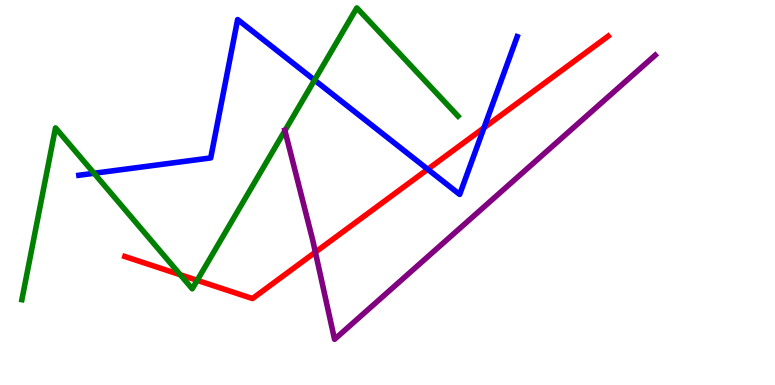[{'lines': ['blue', 'red'], 'intersections': [{'x': 5.52, 'y': 5.6}, {'x': 6.24, 'y': 6.68}]}, {'lines': ['green', 'red'], 'intersections': [{'x': 2.33, 'y': 2.86}, {'x': 2.54, 'y': 2.72}]}, {'lines': ['purple', 'red'], 'intersections': [{'x': 4.07, 'y': 3.45}]}, {'lines': ['blue', 'green'], 'intersections': [{'x': 1.21, 'y': 5.5}, {'x': 4.06, 'y': 7.92}]}, {'lines': ['blue', 'purple'], 'intersections': []}, {'lines': ['green', 'purple'], 'intersections': [{'x': 3.68, 'y': 6.61}]}]